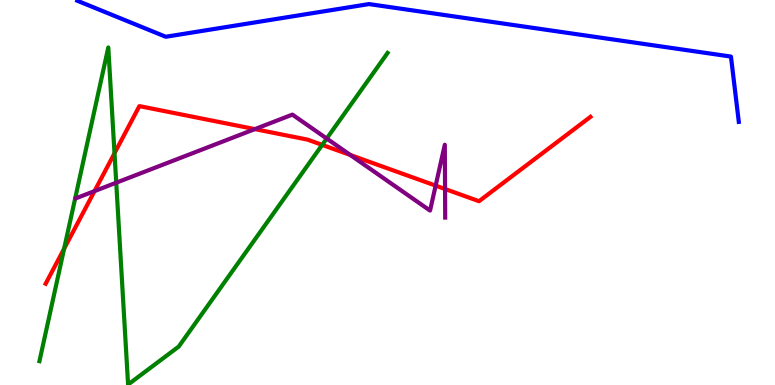[{'lines': ['blue', 'red'], 'intersections': []}, {'lines': ['green', 'red'], 'intersections': [{'x': 0.828, 'y': 3.54}, {'x': 1.48, 'y': 6.02}, {'x': 4.16, 'y': 6.24}]}, {'lines': ['purple', 'red'], 'intersections': [{'x': 1.22, 'y': 5.04}, {'x': 3.29, 'y': 6.65}, {'x': 4.52, 'y': 5.97}, {'x': 5.62, 'y': 5.18}, {'x': 5.74, 'y': 5.09}]}, {'lines': ['blue', 'green'], 'intersections': []}, {'lines': ['blue', 'purple'], 'intersections': []}, {'lines': ['green', 'purple'], 'intersections': [{'x': 1.5, 'y': 5.25}, {'x': 4.22, 'y': 6.4}]}]